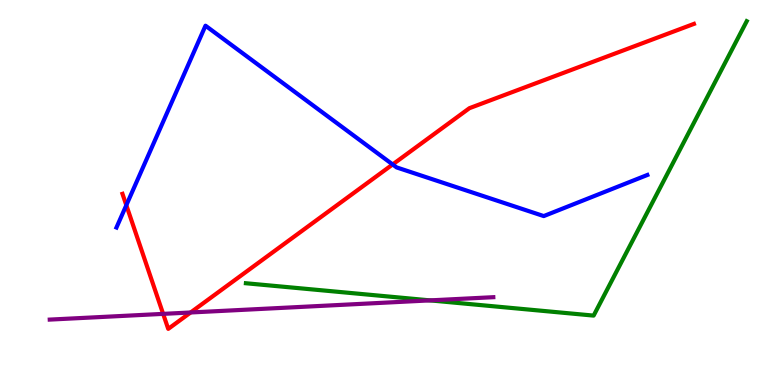[{'lines': ['blue', 'red'], 'intersections': [{'x': 1.63, 'y': 4.67}, {'x': 5.07, 'y': 5.73}]}, {'lines': ['green', 'red'], 'intersections': []}, {'lines': ['purple', 'red'], 'intersections': [{'x': 2.11, 'y': 1.85}, {'x': 2.46, 'y': 1.88}]}, {'lines': ['blue', 'green'], 'intersections': []}, {'lines': ['blue', 'purple'], 'intersections': []}, {'lines': ['green', 'purple'], 'intersections': [{'x': 5.55, 'y': 2.2}]}]